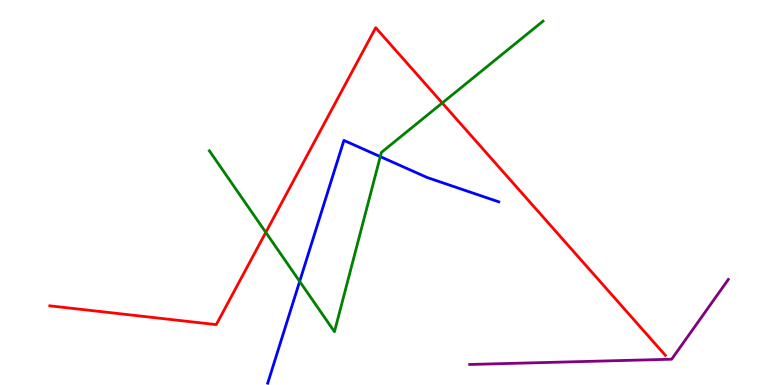[{'lines': ['blue', 'red'], 'intersections': []}, {'lines': ['green', 'red'], 'intersections': [{'x': 3.43, 'y': 3.96}, {'x': 5.71, 'y': 7.33}]}, {'lines': ['purple', 'red'], 'intersections': []}, {'lines': ['blue', 'green'], 'intersections': [{'x': 3.87, 'y': 2.69}, {'x': 4.91, 'y': 5.93}]}, {'lines': ['blue', 'purple'], 'intersections': []}, {'lines': ['green', 'purple'], 'intersections': []}]